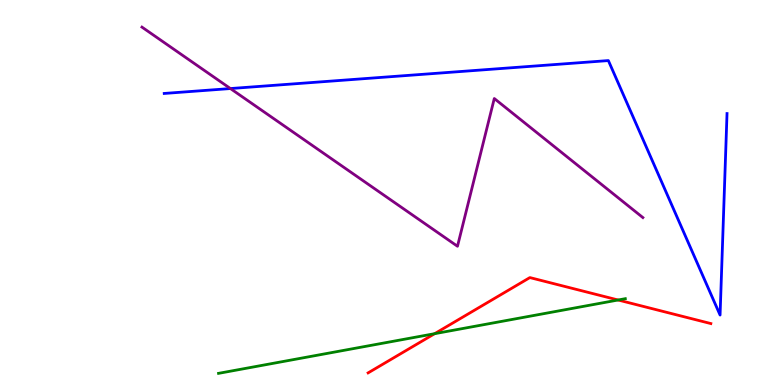[{'lines': ['blue', 'red'], 'intersections': []}, {'lines': ['green', 'red'], 'intersections': [{'x': 5.61, 'y': 1.33}, {'x': 7.98, 'y': 2.21}]}, {'lines': ['purple', 'red'], 'intersections': []}, {'lines': ['blue', 'green'], 'intersections': []}, {'lines': ['blue', 'purple'], 'intersections': [{'x': 2.97, 'y': 7.7}]}, {'lines': ['green', 'purple'], 'intersections': []}]